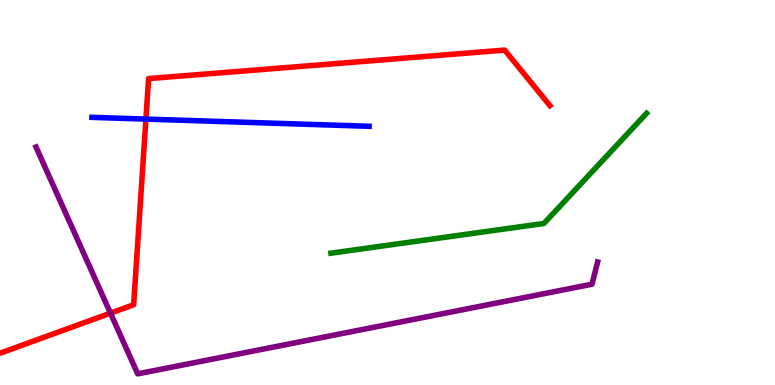[{'lines': ['blue', 'red'], 'intersections': [{'x': 1.88, 'y': 6.91}]}, {'lines': ['green', 'red'], 'intersections': []}, {'lines': ['purple', 'red'], 'intersections': [{'x': 1.43, 'y': 1.87}]}, {'lines': ['blue', 'green'], 'intersections': []}, {'lines': ['blue', 'purple'], 'intersections': []}, {'lines': ['green', 'purple'], 'intersections': []}]